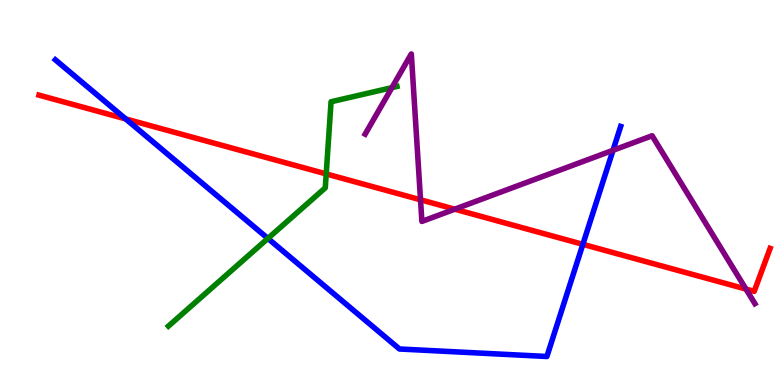[{'lines': ['blue', 'red'], 'intersections': [{'x': 1.62, 'y': 6.91}, {'x': 7.52, 'y': 3.65}]}, {'lines': ['green', 'red'], 'intersections': [{'x': 4.21, 'y': 5.48}]}, {'lines': ['purple', 'red'], 'intersections': [{'x': 5.43, 'y': 4.81}, {'x': 5.87, 'y': 4.57}, {'x': 9.63, 'y': 2.49}]}, {'lines': ['blue', 'green'], 'intersections': [{'x': 3.46, 'y': 3.81}]}, {'lines': ['blue', 'purple'], 'intersections': [{'x': 7.91, 'y': 6.1}]}, {'lines': ['green', 'purple'], 'intersections': [{'x': 5.06, 'y': 7.72}]}]